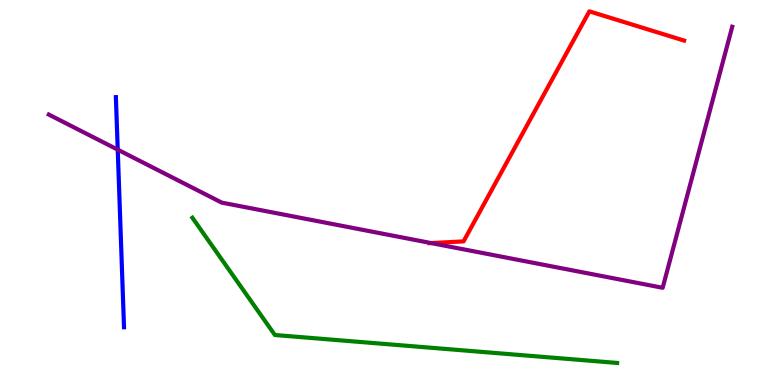[{'lines': ['blue', 'red'], 'intersections': []}, {'lines': ['green', 'red'], 'intersections': []}, {'lines': ['purple', 'red'], 'intersections': [{'x': 5.56, 'y': 3.69}]}, {'lines': ['blue', 'green'], 'intersections': []}, {'lines': ['blue', 'purple'], 'intersections': [{'x': 1.52, 'y': 6.11}]}, {'lines': ['green', 'purple'], 'intersections': []}]